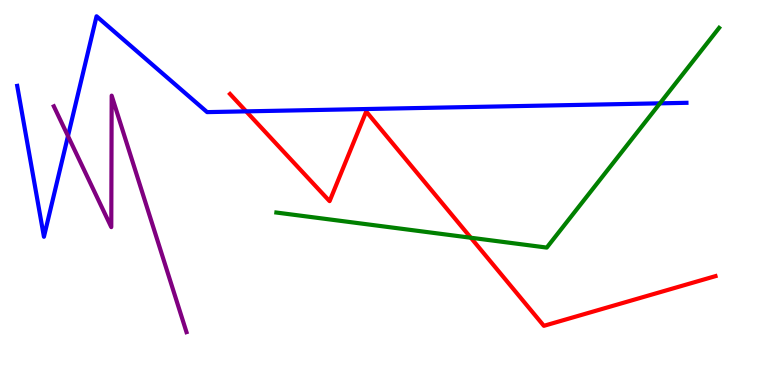[{'lines': ['blue', 'red'], 'intersections': [{'x': 3.18, 'y': 7.11}]}, {'lines': ['green', 'red'], 'intersections': [{'x': 6.08, 'y': 3.83}]}, {'lines': ['purple', 'red'], 'intersections': []}, {'lines': ['blue', 'green'], 'intersections': [{'x': 8.52, 'y': 7.32}]}, {'lines': ['blue', 'purple'], 'intersections': [{'x': 0.877, 'y': 6.47}]}, {'lines': ['green', 'purple'], 'intersections': []}]